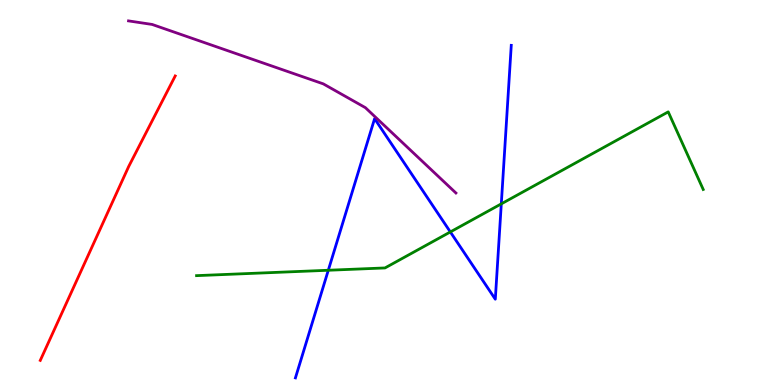[{'lines': ['blue', 'red'], 'intersections': []}, {'lines': ['green', 'red'], 'intersections': []}, {'lines': ['purple', 'red'], 'intersections': []}, {'lines': ['blue', 'green'], 'intersections': [{'x': 4.24, 'y': 2.98}, {'x': 5.81, 'y': 3.98}, {'x': 6.47, 'y': 4.7}]}, {'lines': ['blue', 'purple'], 'intersections': []}, {'lines': ['green', 'purple'], 'intersections': []}]